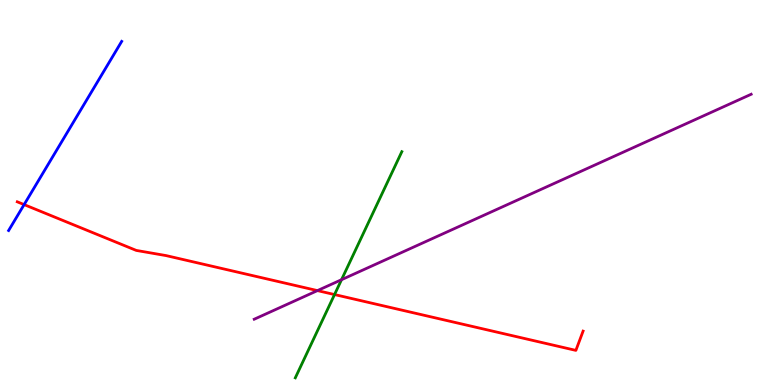[{'lines': ['blue', 'red'], 'intersections': [{'x': 0.311, 'y': 4.69}]}, {'lines': ['green', 'red'], 'intersections': [{'x': 4.32, 'y': 2.35}]}, {'lines': ['purple', 'red'], 'intersections': [{'x': 4.1, 'y': 2.45}]}, {'lines': ['blue', 'green'], 'intersections': []}, {'lines': ['blue', 'purple'], 'intersections': []}, {'lines': ['green', 'purple'], 'intersections': [{'x': 4.41, 'y': 2.74}]}]